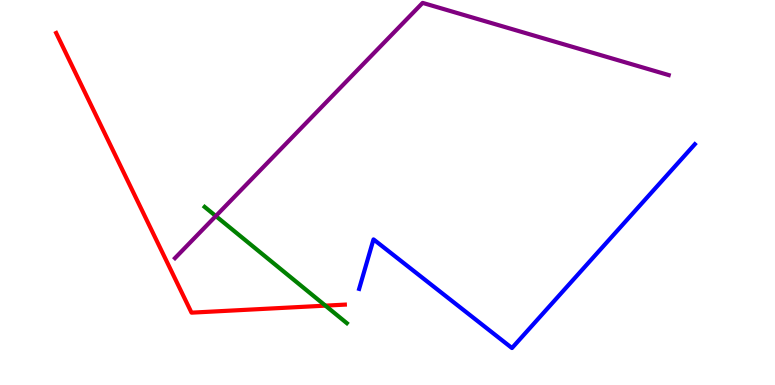[{'lines': ['blue', 'red'], 'intersections': []}, {'lines': ['green', 'red'], 'intersections': [{'x': 4.2, 'y': 2.06}]}, {'lines': ['purple', 'red'], 'intersections': []}, {'lines': ['blue', 'green'], 'intersections': []}, {'lines': ['blue', 'purple'], 'intersections': []}, {'lines': ['green', 'purple'], 'intersections': [{'x': 2.78, 'y': 4.39}]}]